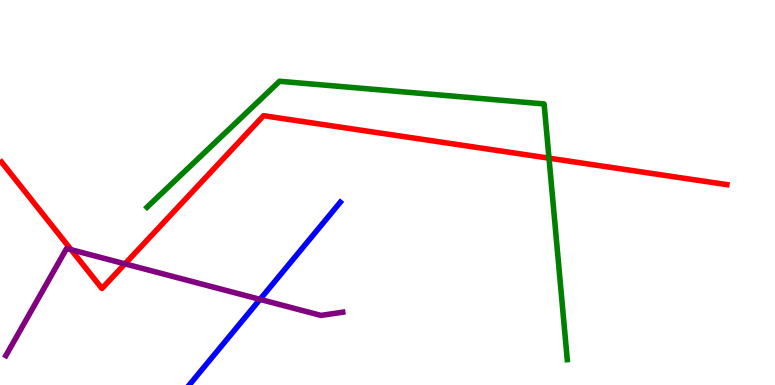[{'lines': ['blue', 'red'], 'intersections': []}, {'lines': ['green', 'red'], 'intersections': [{'x': 7.08, 'y': 5.89}]}, {'lines': ['purple', 'red'], 'intersections': [{'x': 0.918, 'y': 3.51}, {'x': 1.61, 'y': 3.15}]}, {'lines': ['blue', 'green'], 'intersections': []}, {'lines': ['blue', 'purple'], 'intersections': [{'x': 3.35, 'y': 2.22}]}, {'lines': ['green', 'purple'], 'intersections': []}]